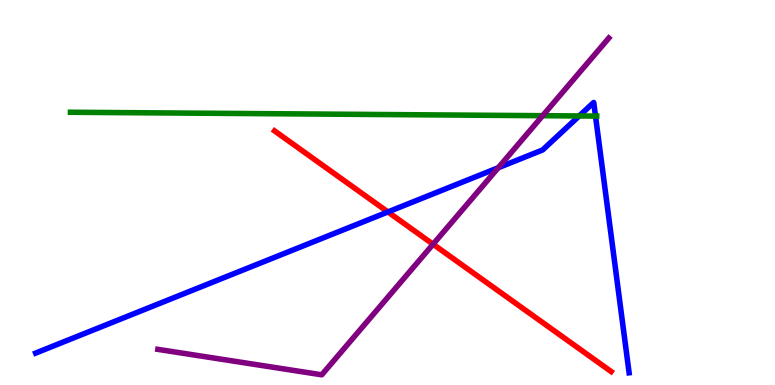[{'lines': ['blue', 'red'], 'intersections': [{'x': 5.01, 'y': 4.5}]}, {'lines': ['green', 'red'], 'intersections': []}, {'lines': ['purple', 'red'], 'intersections': [{'x': 5.59, 'y': 3.66}]}, {'lines': ['blue', 'green'], 'intersections': [{'x': 7.47, 'y': 6.99}, {'x': 7.68, 'y': 6.98}]}, {'lines': ['blue', 'purple'], 'intersections': [{'x': 6.43, 'y': 5.64}]}, {'lines': ['green', 'purple'], 'intersections': [{'x': 7.0, 'y': 6.99}]}]